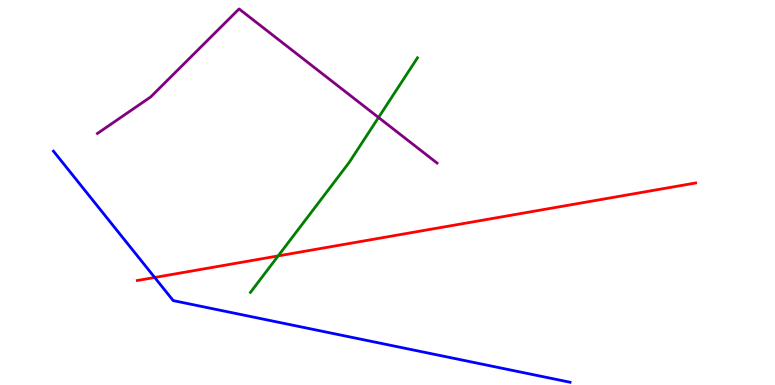[{'lines': ['blue', 'red'], 'intersections': [{'x': 2.0, 'y': 2.79}]}, {'lines': ['green', 'red'], 'intersections': [{'x': 3.59, 'y': 3.35}]}, {'lines': ['purple', 'red'], 'intersections': []}, {'lines': ['blue', 'green'], 'intersections': []}, {'lines': ['blue', 'purple'], 'intersections': []}, {'lines': ['green', 'purple'], 'intersections': [{'x': 4.88, 'y': 6.95}]}]